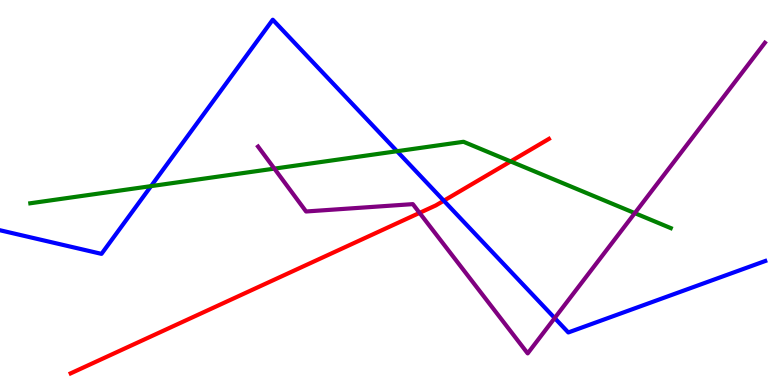[{'lines': ['blue', 'red'], 'intersections': [{'x': 5.73, 'y': 4.79}]}, {'lines': ['green', 'red'], 'intersections': [{'x': 6.59, 'y': 5.81}]}, {'lines': ['purple', 'red'], 'intersections': [{'x': 5.41, 'y': 4.47}]}, {'lines': ['blue', 'green'], 'intersections': [{'x': 1.95, 'y': 5.17}, {'x': 5.12, 'y': 6.07}]}, {'lines': ['blue', 'purple'], 'intersections': [{'x': 7.16, 'y': 1.74}]}, {'lines': ['green', 'purple'], 'intersections': [{'x': 3.54, 'y': 5.62}, {'x': 8.19, 'y': 4.46}]}]